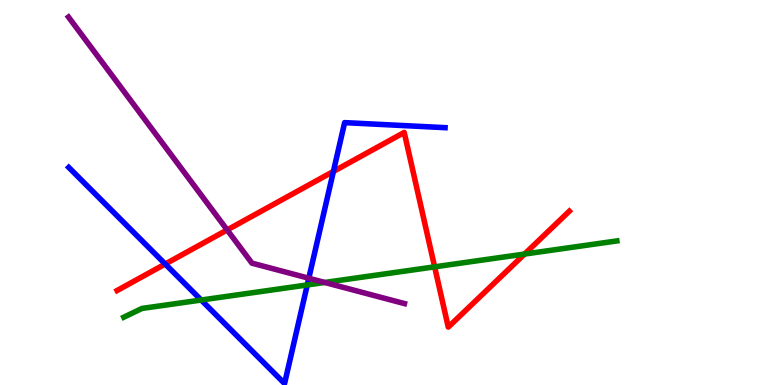[{'lines': ['blue', 'red'], 'intersections': [{'x': 2.13, 'y': 3.14}, {'x': 4.3, 'y': 5.55}]}, {'lines': ['green', 'red'], 'intersections': [{'x': 5.61, 'y': 3.07}, {'x': 6.77, 'y': 3.4}]}, {'lines': ['purple', 'red'], 'intersections': [{'x': 2.93, 'y': 4.03}]}, {'lines': ['blue', 'green'], 'intersections': [{'x': 2.6, 'y': 2.21}, {'x': 3.96, 'y': 2.6}]}, {'lines': ['blue', 'purple'], 'intersections': [{'x': 3.98, 'y': 2.77}]}, {'lines': ['green', 'purple'], 'intersections': [{'x': 4.19, 'y': 2.66}]}]